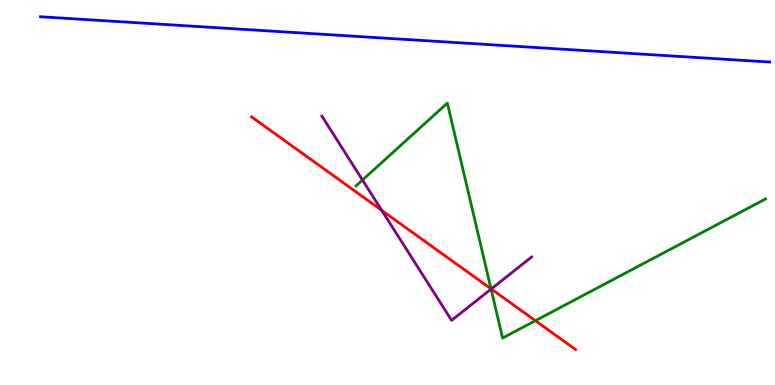[{'lines': ['blue', 'red'], 'intersections': []}, {'lines': ['green', 'red'], 'intersections': [{'x': 6.34, 'y': 2.5}, {'x': 6.91, 'y': 1.67}]}, {'lines': ['purple', 'red'], 'intersections': [{'x': 4.93, 'y': 4.54}, {'x': 6.34, 'y': 2.49}]}, {'lines': ['blue', 'green'], 'intersections': []}, {'lines': ['blue', 'purple'], 'intersections': []}, {'lines': ['green', 'purple'], 'intersections': [{'x': 4.68, 'y': 5.32}, {'x': 6.34, 'y': 2.49}]}]